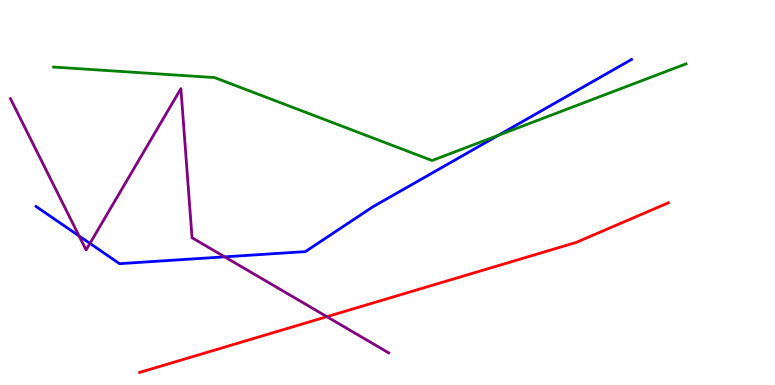[{'lines': ['blue', 'red'], 'intersections': []}, {'lines': ['green', 'red'], 'intersections': []}, {'lines': ['purple', 'red'], 'intersections': [{'x': 4.22, 'y': 1.77}]}, {'lines': ['blue', 'green'], 'intersections': [{'x': 6.43, 'y': 6.49}]}, {'lines': ['blue', 'purple'], 'intersections': [{'x': 1.02, 'y': 3.87}, {'x': 1.16, 'y': 3.68}, {'x': 2.9, 'y': 3.33}]}, {'lines': ['green', 'purple'], 'intersections': []}]